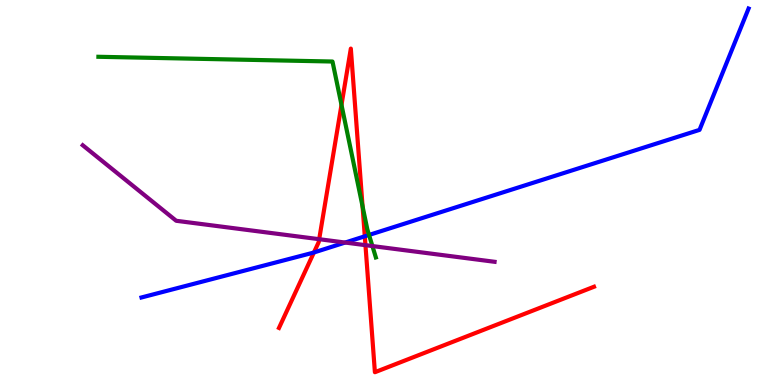[{'lines': ['blue', 'red'], 'intersections': [{'x': 4.05, 'y': 3.44}, {'x': 4.71, 'y': 3.86}]}, {'lines': ['green', 'red'], 'intersections': [{'x': 4.41, 'y': 7.28}, {'x': 4.68, 'y': 4.64}]}, {'lines': ['purple', 'red'], 'intersections': [{'x': 4.12, 'y': 3.79}, {'x': 4.72, 'y': 3.63}]}, {'lines': ['blue', 'green'], 'intersections': [{'x': 4.76, 'y': 3.9}]}, {'lines': ['blue', 'purple'], 'intersections': [{'x': 4.45, 'y': 3.7}]}, {'lines': ['green', 'purple'], 'intersections': [{'x': 4.81, 'y': 3.61}]}]